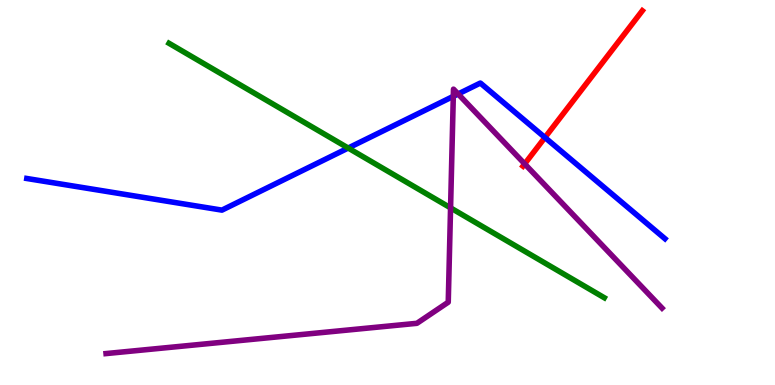[{'lines': ['blue', 'red'], 'intersections': [{'x': 7.03, 'y': 6.43}]}, {'lines': ['green', 'red'], 'intersections': []}, {'lines': ['purple', 'red'], 'intersections': [{'x': 6.77, 'y': 5.74}]}, {'lines': ['blue', 'green'], 'intersections': [{'x': 4.49, 'y': 6.15}]}, {'lines': ['blue', 'purple'], 'intersections': [{'x': 5.85, 'y': 7.5}, {'x': 5.91, 'y': 7.56}]}, {'lines': ['green', 'purple'], 'intersections': [{'x': 5.81, 'y': 4.6}]}]